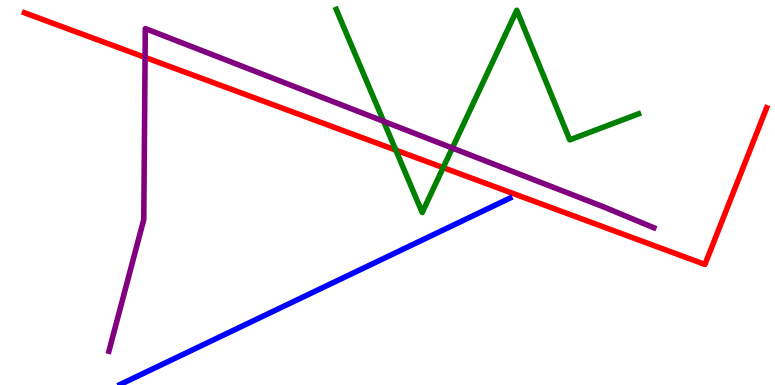[{'lines': ['blue', 'red'], 'intersections': []}, {'lines': ['green', 'red'], 'intersections': [{'x': 5.11, 'y': 6.1}, {'x': 5.72, 'y': 5.65}]}, {'lines': ['purple', 'red'], 'intersections': [{'x': 1.87, 'y': 8.51}]}, {'lines': ['blue', 'green'], 'intersections': []}, {'lines': ['blue', 'purple'], 'intersections': []}, {'lines': ['green', 'purple'], 'intersections': [{'x': 4.95, 'y': 6.85}, {'x': 5.84, 'y': 6.15}]}]